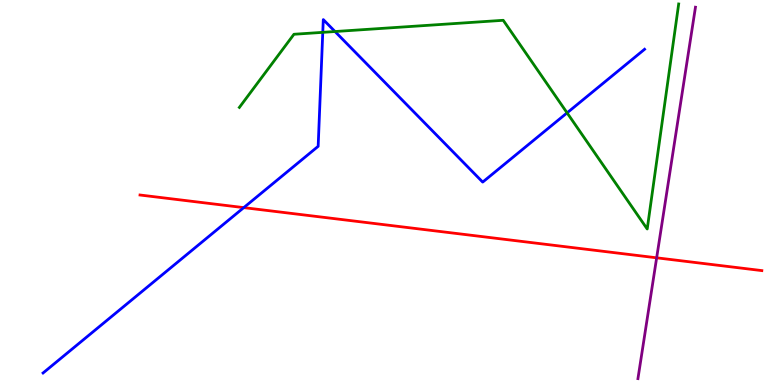[{'lines': ['blue', 'red'], 'intersections': [{'x': 3.15, 'y': 4.61}]}, {'lines': ['green', 'red'], 'intersections': []}, {'lines': ['purple', 'red'], 'intersections': [{'x': 8.47, 'y': 3.3}]}, {'lines': ['blue', 'green'], 'intersections': [{'x': 4.16, 'y': 9.16}, {'x': 4.32, 'y': 9.18}, {'x': 7.32, 'y': 7.07}]}, {'lines': ['blue', 'purple'], 'intersections': []}, {'lines': ['green', 'purple'], 'intersections': []}]